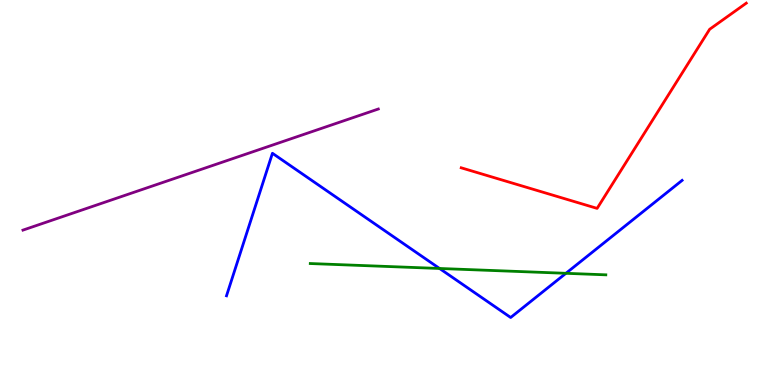[{'lines': ['blue', 'red'], 'intersections': []}, {'lines': ['green', 'red'], 'intersections': []}, {'lines': ['purple', 'red'], 'intersections': []}, {'lines': ['blue', 'green'], 'intersections': [{'x': 5.67, 'y': 3.03}, {'x': 7.3, 'y': 2.9}]}, {'lines': ['blue', 'purple'], 'intersections': []}, {'lines': ['green', 'purple'], 'intersections': []}]